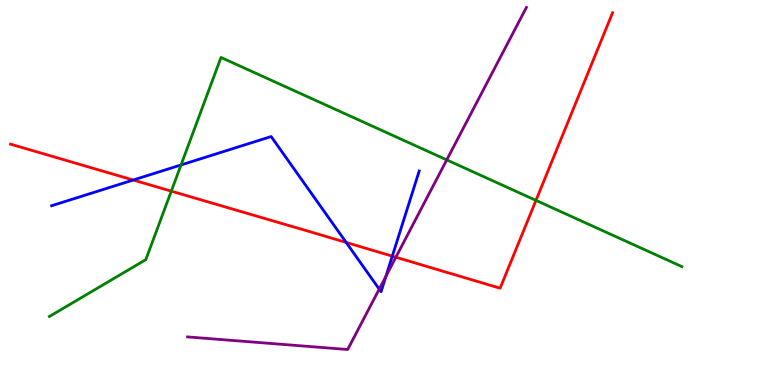[{'lines': ['blue', 'red'], 'intersections': [{'x': 1.72, 'y': 5.32}, {'x': 4.47, 'y': 3.7}, {'x': 5.06, 'y': 3.35}]}, {'lines': ['green', 'red'], 'intersections': [{'x': 2.21, 'y': 5.03}, {'x': 6.92, 'y': 4.8}]}, {'lines': ['purple', 'red'], 'intersections': [{'x': 5.11, 'y': 3.32}]}, {'lines': ['blue', 'green'], 'intersections': [{'x': 2.34, 'y': 5.72}]}, {'lines': ['blue', 'purple'], 'intersections': [{'x': 4.89, 'y': 2.49}, {'x': 4.98, 'y': 2.82}]}, {'lines': ['green', 'purple'], 'intersections': [{'x': 5.76, 'y': 5.85}]}]